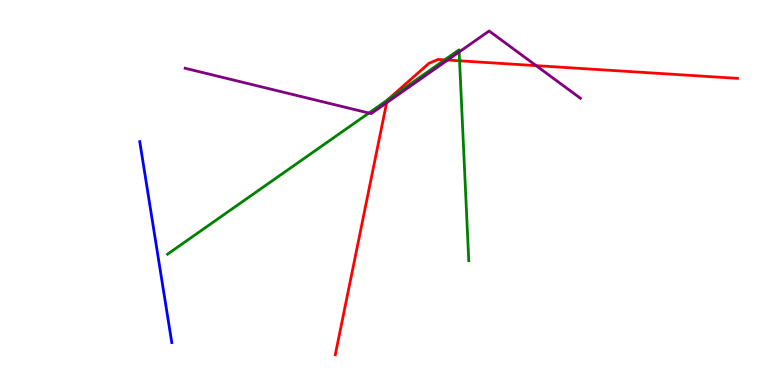[{'lines': ['blue', 'red'], 'intersections': []}, {'lines': ['green', 'red'], 'intersections': [{'x': 5.0, 'y': 7.4}, {'x': 5.74, 'y': 8.44}, {'x': 5.93, 'y': 8.42}]}, {'lines': ['purple', 'red'], 'intersections': [{'x': 4.99, 'y': 7.33}, {'x': 5.78, 'y': 8.44}, {'x': 6.92, 'y': 8.29}]}, {'lines': ['blue', 'green'], 'intersections': []}, {'lines': ['blue', 'purple'], 'intersections': []}, {'lines': ['green', 'purple'], 'intersections': [{'x': 4.76, 'y': 7.06}, {'x': 5.92, 'y': 8.65}]}]